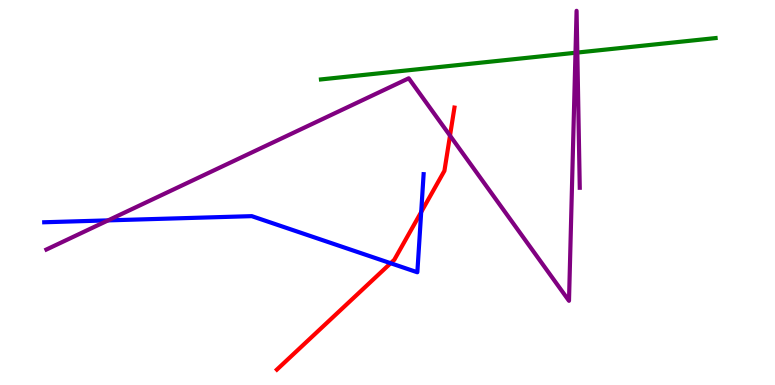[{'lines': ['blue', 'red'], 'intersections': [{'x': 5.04, 'y': 3.16}, {'x': 5.43, 'y': 4.49}]}, {'lines': ['green', 'red'], 'intersections': []}, {'lines': ['purple', 'red'], 'intersections': [{'x': 5.81, 'y': 6.48}]}, {'lines': ['blue', 'green'], 'intersections': []}, {'lines': ['blue', 'purple'], 'intersections': [{'x': 1.39, 'y': 4.28}]}, {'lines': ['green', 'purple'], 'intersections': [{'x': 7.43, 'y': 8.63}, {'x': 7.45, 'y': 8.63}]}]